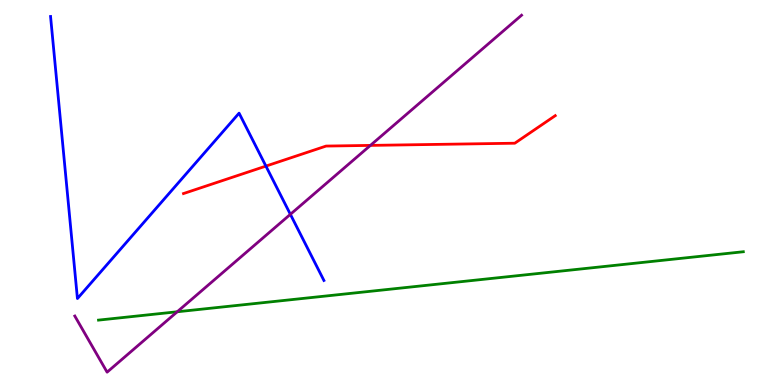[{'lines': ['blue', 'red'], 'intersections': [{'x': 3.43, 'y': 5.69}]}, {'lines': ['green', 'red'], 'intersections': []}, {'lines': ['purple', 'red'], 'intersections': [{'x': 4.78, 'y': 6.22}]}, {'lines': ['blue', 'green'], 'intersections': []}, {'lines': ['blue', 'purple'], 'intersections': [{'x': 3.75, 'y': 4.43}]}, {'lines': ['green', 'purple'], 'intersections': [{'x': 2.29, 'y': 1.9}]}]